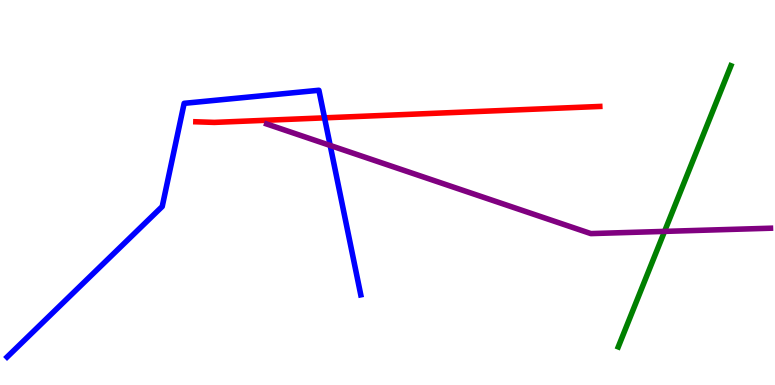[{'lines': ['blue', 'red'], 'intersections': [{'x': 4.19, 'y': 6.94}]}, {'lines': ['green', 'red'], 'intersections': []}, {'lines': ['purple', 'red'], 'intersections': []}, {'lines': ['blue', 'green'], 'intersections': []}, {'lines': ['blue', 'purple'], 'intersections': [{'x': 4.26, 'y': 6.22}]}, {'lines': ['green', 'purple'], 'intersections': [{'x': 8.57, 'y': 3.99}]}]